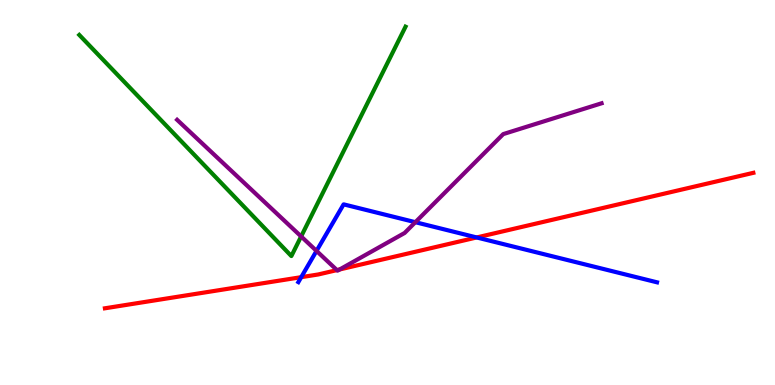[{'lines': ['blue', 'red'], 'intersections': [{'x': 3.89, 'y': 2.8}, {'x': 6.15, 'y': 3.83}]}, {'lines': ['green', 'red'], 'intersections': []}, {'lines': ['purple', 'red'], 'intersections': [{'x': 4.35, 'y': 2.98}, {'x': 4.38, 'y': 3.0}]}, {'lines': ['blue', 'green'], 'intersections': []}, {'lines': ['blue', 'purple'], 'intersections': [{'x': 4.08, 'y': 3.48}, {'x': 5.36, 'y': 4.23}]}, {'lines': ['green', 'purple'], 'intersections': [{'x': 3.89, 'y': 3.86}]}]